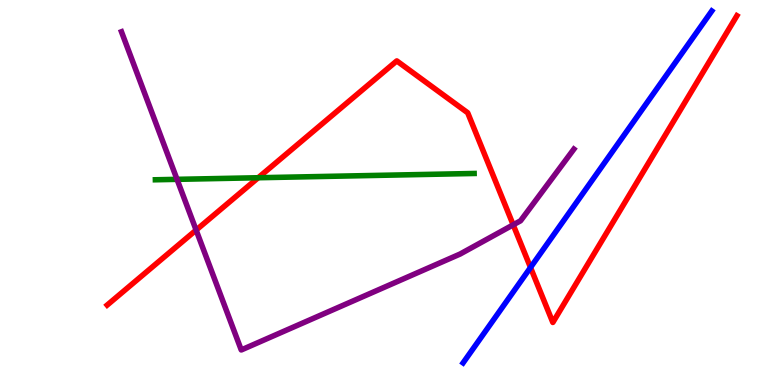[{'lines': ['blue', 'red'], 'intersections': [{'x': 6.85, 'y': 3.05}]}, {'lines': ['green', 'red'], 'intersections': [{'x': 3.33, 'y': 5.38}]}, {'lines': ['purple', 'red'], 'intersections': [{'x': 2.53, 'y': 4.02}, {'x': 6.62, 'y': 4.16}]}, {'lines': ['blue', 'green'], 'intersections': []}, {'lines': ['blue', 'purple'], 'intersections': []}, {'lines': ['green', 'purple'], 'intersections': [{'x': 2.28, 'y': 5.34}]}]